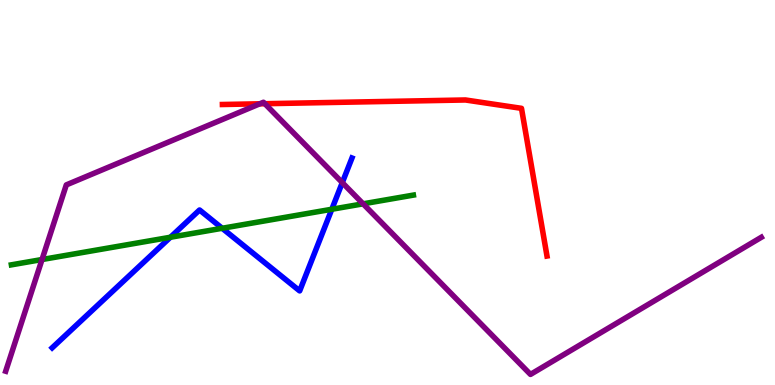[{'lines': ['blue', 'red'], 'intersections': []}, {'lines': ['green', 'red'], 'intersections': []}, {'lines': ['purple', 'red'], 'intersections': [{'x': 3.35, 'y': 7.3}, {'x': 3.42, 'y': 7.31}]}, {'lines': ['blue', 'green'], 'intersections': [{'x': 2.2, 'y': 3.84}, {'x': 2.87, 'y': 4.07}, {'x': 4.28, 'y': 4.56}]}, {'lines': ['blue', 'purple'], 'intersections': [{'x': 4.42, 'y': 5.26}]}, {'lines': ['green', 'purple'], 'intersections': [{'x': 0.542, 'y': 3.26}, {'x': 4.69, 'y': 4.71}]}]